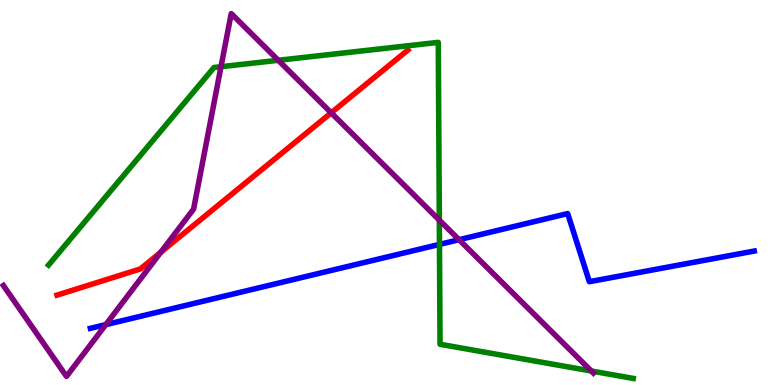[{'lines': ['blue', 'red'], 'intersections': []}, {'lines': ['green', 'red'], 'intersections': []}, {'lines': ['purple', 'red'], 'intersections': [{'x': 2.08, 'y': 3.45}, {'x': 4.27, 'y': 7.07}]}, {'lines': ['blue', 'green'], 'intersections': [{'x': 5.67, 'y': 3.65}]}, {'lines': ['blue', 'purple'], 'intersections': [{'x': 1.37, 'y': 1.57}, {'x': 5.92, 'y': 3.77}]}, {'lines': ['green', 'purple'], 'intersections': [{'x': 2.85, 'y': 8.27}, {'x': 3.59, 'y': 8.43}, {'x': 5.67, 'y': 4.28}, {'x': 7.63, 'y': 0.363}]}]